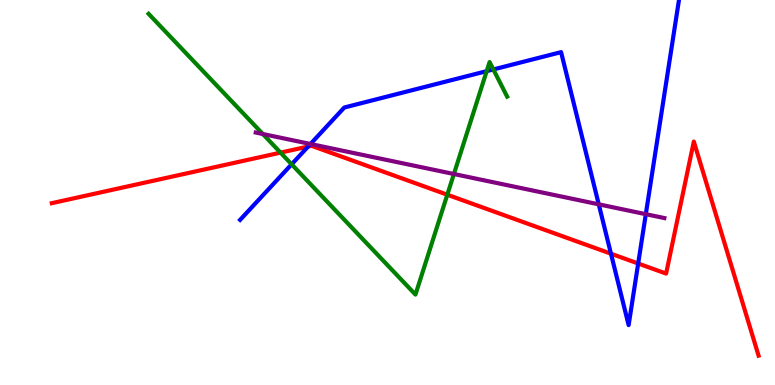[{'lines': ['blue', 'red'], 'intersections': [{'x': 3.98, 'y': 6.19}, {'x': 7.88, 'y': 3.41}, {'x': 8.23, 'y': 3.16}]}, {'lines': ['green', 'red'], 'intersections': [{'x': 3.62, 'y': 6.04}, {'x': 5.77, 'y': 4.94}]}, {'lines': ['purple', 'red'], 'intersections': []}, {'lines': ['blue', 'green'], 'intersections': [{'x': 3.76, 'y': 5.73}, {'x': 6.28, 'y': 8.15}, {'x': 6.37, 'y': 8.2}]}, {'lines': ['blue', 'purple'], 'intersections': [{'x': 4.01, 'y': 6.26}, {'x': 7.73, 'y': 4.69}, {'x': 8.33, 'y': 4.44}]}, {'lines': ['green', 'purple'], 'intersections': [{'x': 3.39, 'y': 6.52}, {'x': 5.86, 'y': 5.48}]}]